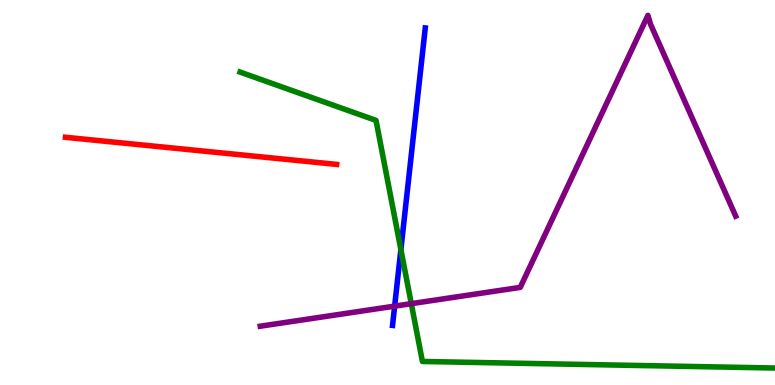[{'lines': ['blue', 'red'], 'intersections': []}, {'lines': ['green', 'red'], 'intersections': []}, {'lines': ['purple', 'red'], 'intersections': []}, {'lines': ['blue', 'green'], 'intersections': [{'x': 5.17, 'y': 3.52}]}, {'lines': ['blue', 'purple'], 'intersections': [{'x': 5.09, 'y': 2.05}]}, {'lines': ['green', 'purple'], 'intersections': [{'x': 5.31, 'y': 2.11}]}]